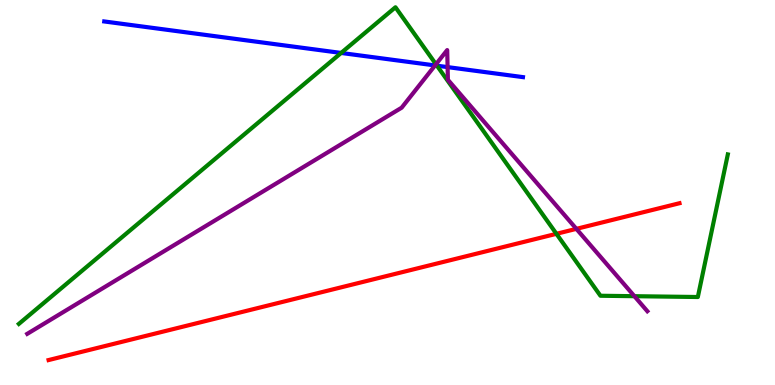[{'lines': ['blue', 'red'], 'intersections': []}, {'lines': ['green', 'red'], 'intersections': [{'x': 7.18, 'y': 3.93}]}, {'lines': ['purple', 'red'], 'intersections': [{'x': 7.44, 'y': 4.06}]}, {'lines': ['blue', 'green'], 'intersections': [{'x': 4.4, 'y': 8.62}, {'x': 5.64, 'y': 8.29}]}, {'lines': ['blue', 'purple'], 'intersections': [{'x': 5.61, 'y': 8.3}, {'x': 5.78, 'y': 8.26}]}, {'lines': ['green', 'purple'], 'intersections': [{'x': 5.63, 'y': 8.33}, {'x': 8.19, 'y': 2.31}]}]